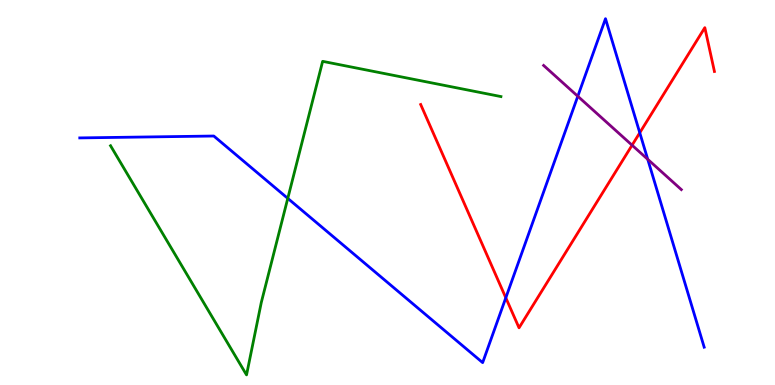[{'lines': ['blue', 'red'], 'intersections': [{'x': 6.53, 'y': 2.27}, {'x': 8.26, 'y': 6.55}]}, {'lines': ['green', 'red'], 'intersections': []}, {'lines': ['purple', 'red'], 'intersections': [{'x': 8.16, 'y': 6.23}]}, {'lines': ['blue', 'green'], 'intersections': [{'x': 3.71, 'y': 4.85}]}, {'lines': ['blue', 'purple'], 'intersections': [{'x': 7.46, 'y': 7.5}, {'x': 8.36, 'y': 5.86}]}, {'lines': ['green', 'purple'], 'intersections': []}]